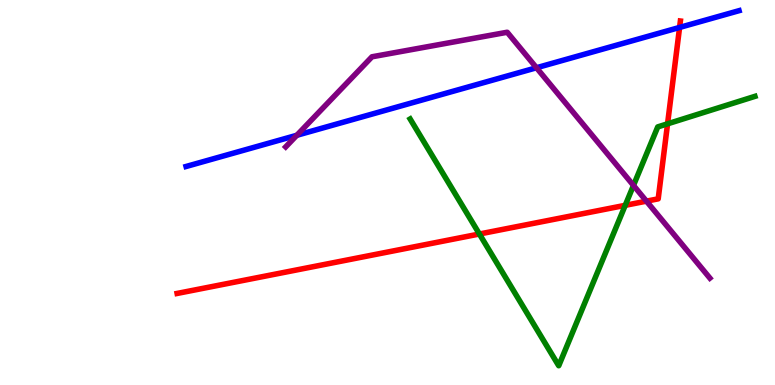[{'lines': ['blue', 'red'], 'intersections': [{'x': 8.77, 'y': 9.29}]}, {'lines': ['green', 'red'], 'intersections': [{'x': 6.19, 'y': 3.92}, {'x': 8.07, 'y': 4.67}, {'x': 8.61, 'y': 6.78}]}, {'lines': ['purple', 'red'], 'intersections': [{'x': 8.34, 'y': 4.78}]}, {'lines': ['blue', 'green'], 'intersections': []}, {'lines': ['blue', 'purple'], 'intersections': [{'x': 3.83, 'y': 6.49}, {'x': 6.92, 'y': 8.24}]}, {'lines': ['green', 'purple'], 'intersections': [{'x': 8.17, 'y': 5.18}]}]